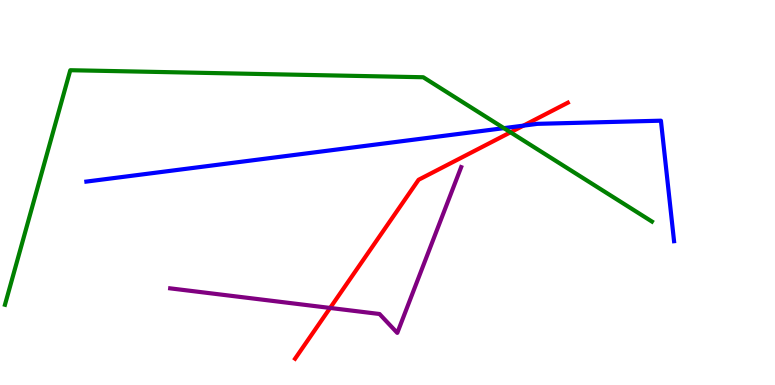[{'lines': ['blue', 'red'], 'intersections': [{'x': 6.75, 'y': 6.74}]}, {'lines': ['green', 'red'], 'intersections': [{'x': 6.59, 'y': 6.56}]}, {'lines': ['purple', 'red'], 'intersections': [{'x': 4.26, 'y': 2.0}]}, {'lines': ['blue', 'green'], 'intersections': [{'x': 6.5, 'y': 6.67}]}, {'lines': ['blue', 'purple'], 'intersections': []}, {'lines': ['green', 'purple'], 'intersections': []}]